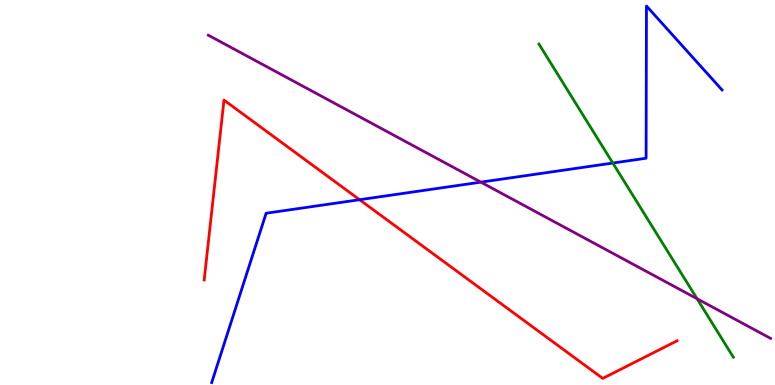[{'lines': ['blue', 'red'], 'intersections': [{'x': 4.64, 'y': 4.81}]}, {'lines': ['green', 'red'], 'intersections': []}, {'lines': ['purple', 'red'], 'intersections': []}, {'lines': ['blue', 'green'], 'intersections': [{'x': 7.91, 'y': 5.77}]}, {'lines': ['blue', 'purple'], 'intersections': [{'x': 6.2, 'y': 5.27}]}, {'lines': ['green', 'purple'], 'intersections': [{'x': 8.99, 'y': 2.24}]}]